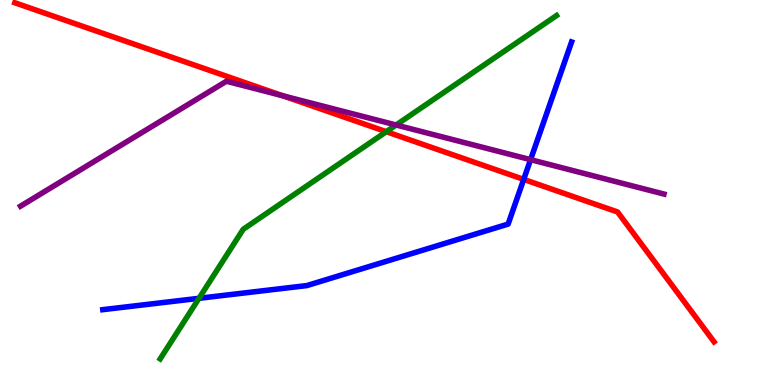[{'lines': ['blue', 'red'], 'intersections': [{'x': 6.76, 'y': 5.34}]}, {'lines': ['green', 'red'], 'intersections': [{'x': 4.98, 'y': 6.58}]}, {'lines': ['purple', 'red'], 'intersections': [{'x': 3.65, 'y': 7.51}]}, {'lines': ['blue', 'green'], 'intersections': [{'x': 2.57, 'y': 2.25}]}, {'lines': ['blue', 'purple'], 'intersections': [{'x': 6.85, 'y': 5.85}]}, {'lines': ['green', 'purple'], 'intersections': [{'x': 5.11, 'y': 6.75}]}]